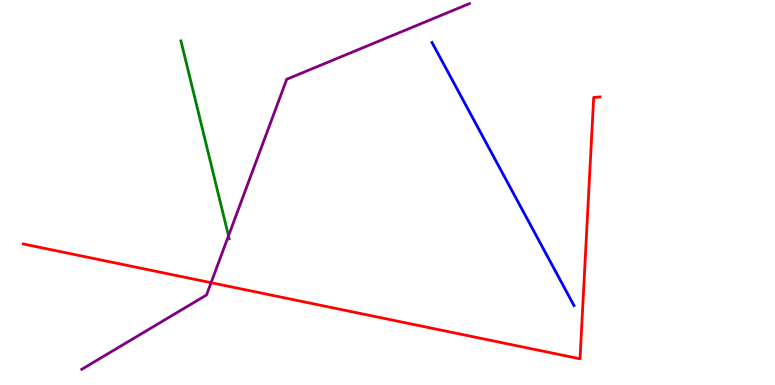[{'lines': ['blue', 'red'], 'intersections': []}, {'lines': ['green', 'red'], 'intersections': []}, {'lines': ['purple', 'red'], 'intersections': [{'x': 2.72, 'y': 2.66}]}, {'lines': ['blue', 'green'], 'intersections': []}, {'lines': ['blue', 'purple'], 'intersections': []}, {'lines': ['green', 'purple'], 'intersections': [{'x': 2.95, 'y': 3.87}]}]